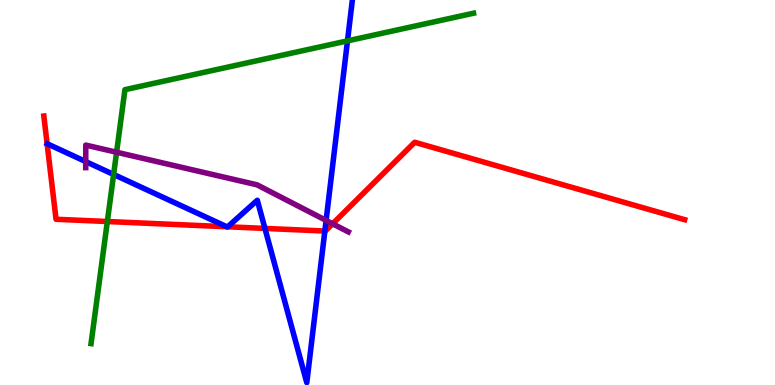[{'lines': ['blue', 'red'], 'intersections': [{'x': 2.93, 'y': 4.11}, {'x': 2.94, 'y': 4.11}, {'x': 3.42, 'y': 4.07}, {'x': 4.19, 'y': 4.0}]}, {'lines': ['green', 'red'], 'intersections': [{'x': 1.39, 'y': 4.25}]}, {'lines': ['purple', 'red'], 'intersections': [{'x': 4.29, 'y': 4.19}]}, {'lines': ['blue', 'green'], 'intersections': [{'x': 1.47, 'y': 5.47}, {'x': 4.48, 'y': 8.94}]}, {'lines': ['blue', 'purple'], 'intersections': [{'x': 1.11, 'y': 5.8}, {'x': 4.21, 'y': 4.27}]}, {'lines': ['green', 'purple'], 'intersections': [{'x': 1.5, 'y': 6.05}]}]